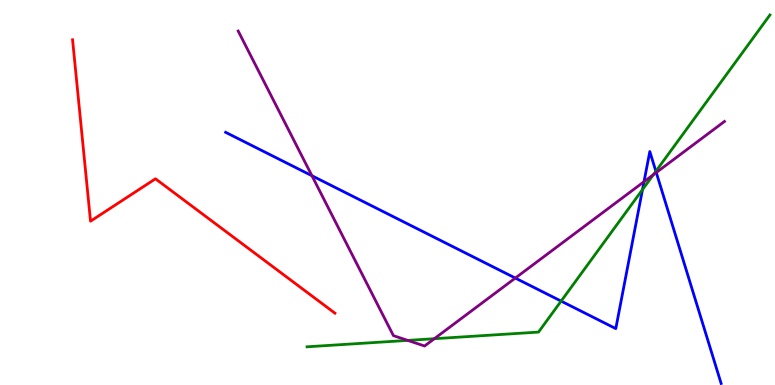[{'lines': ['blue', 'red'], 'intersections': []}, {'lines': ['green', 'red'], 'intersections': []}, {'lines': ['purple', 'red'], 'intersections': []}, {'lines': ['blue', 'green'], 'intersections': [{'x': 7.24, 'y': 2.18}, {'x': 8.29, 'y': 5.08}, {'x': 8.46, 'y': 5.55}]}, {'lines': ['blue', 'purple'], 'intersections': [{'x': 4.02, 'y': 5.44}, {'x': 6.65, 'y': 2.78}, {'x': 8.31, 'y': 5.28}, {'x': 8.47, 'y': 5.52}]}, {'lines': ['green', 'purple'], 'intersections': [{'x': 5.26, 'y': 1.16}, {'x': 5.6, 'y': 1.2}, {'x': 8.43, 'y': 5.46}]}]